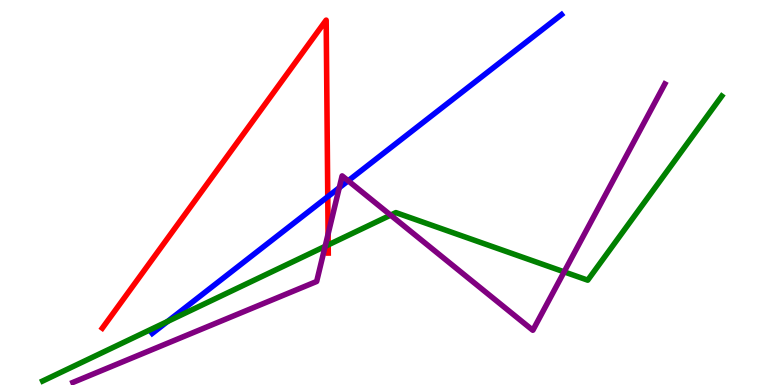[{'lines': ['blue', 'red'], 'intersections': [{'x': 4.23, 'y': 4.89}]}, {'lines': ['green', 'red'], 'intersections': [{'x': 4.23, 'y': 3.64}]}, {'lines': ['purple', 'red'], 'intersections': [{'x': 4.23, 'y': 3.92}]}, {'lines': ['blue', 'green'], 'intersections': [{'x': 2.16, 'y': 1.65}]}, {'lines': ['blue', 'purple'], 'intersections': [{'x': 4.38, 'y': 5.12}, {'x': 4.49, 'y': 5.3}]}, {'lines': ['green', 'purple'], 'intersections': [{'x': 4.2, 'y': 3.6}, {'x': 5.04, 'y': 4.41}, {'x': 7.28, 'y': 2.94}]}]